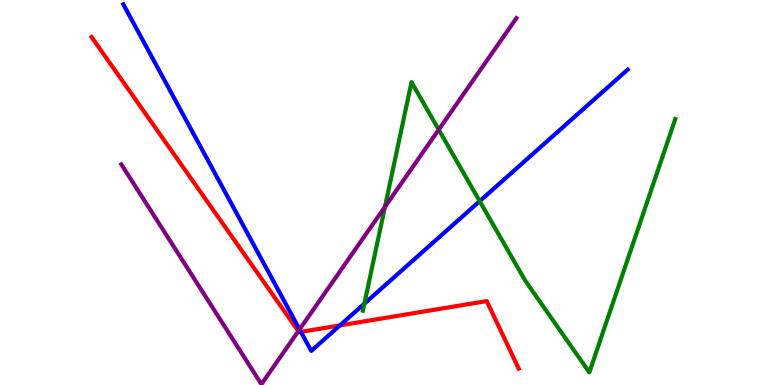[{'lines': ['blue', 'red'], 'intersections': [{'x': 3.88, 'y': 1.38}, {'x': 4.39, 'y': 1.55}]}, {'lines': ['green', 'red'], 'intersections': []}, {'lines': ['purple', 'red'], 'intersections': [{'x': 3.85, 'y': 1.4}]}, {'lines': ['blue', 'green'], 'intersections': [{'x': 4.7, 'y': 2.11}, {'x': 6.19, 'y': 4.77}]}, {'lines': ['blue', 'purple'], 'intersections': [{'x': 3.87, 'y': 1.44}]}, {'lines': ['green', 'purple'], 'intersections': [{'x': 4.97, 'y': 4.63}, {'x': 5.66, 'y': 6.63}]}]